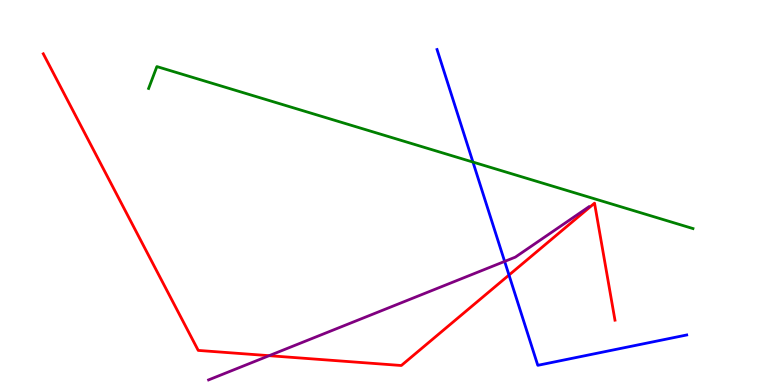[{'lines': ['blue', 'red'], 'intersections': [{'x': 6.57, 'y': 2.86}]}, {'lines': ['green', 'red'], 'intersections': []}, {'lines': ['purple', 'red'], 'intersections': [{'x': 3.47, 'y': 0.762}]}, {'lines': ['blue', 'green'], 'intersections': [{'x': 6.1, 'y': 5.79}]}, {'lines': ['blue', 'purple'], 'intersections': [{'x': 6.51, 'y': 3.21}]}, {'lines': ['green', 'purple'], 'intersections': []}]